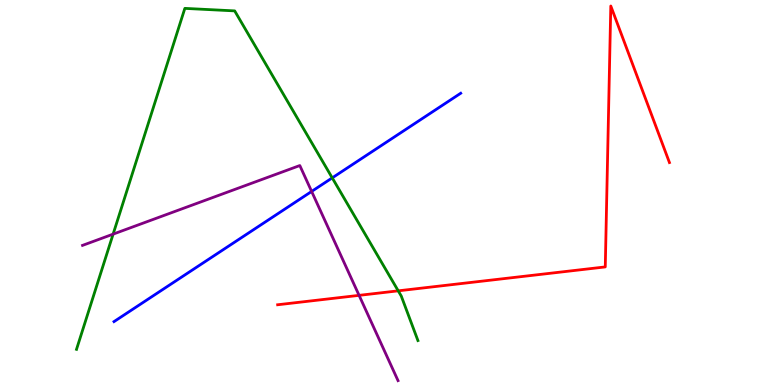[{'lines': ['blue', 'red'], 'intersections': []}, {'lines': ['green', 'red'], 'intersections': [{'x': 5.14, 'y': 2.45}]}, {'lines': ['purple', 'red'], 'intersections': [{'x': 4.63, 'y': 2.33}]}, {'lines': ['blue', 'green'], 'intersections': [{'x': 4.29, 'y': 5.38}]}, {'lines': ['blue', 'purple'], 'intersections': [{'x': 4.02, 'y': 5.03}]}, {'lines': ['green', 'purple'], 'intersections': [{'x': 1.46, 'y': 3.92}]}]